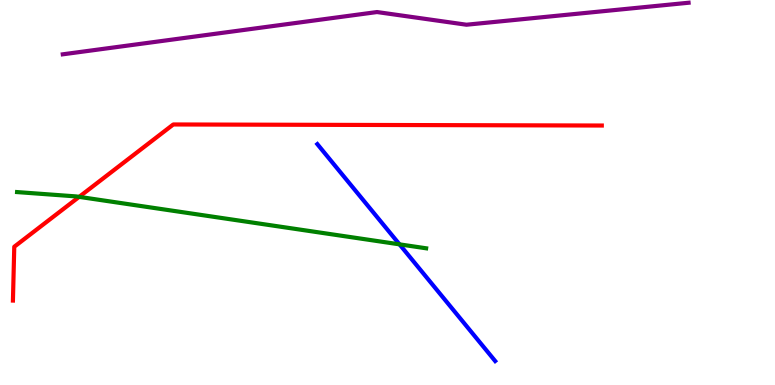[{'lines': ['blue', 'red'], 'intersections': []}, {'lines': ['green', 'red'], 'intersections': [{'x': 1.02, 'y': 4.89}]}, {'lines': ['purple', 'red'], 'intersections': []}, {'lines': ['blue', 'green'], 'intersections': [{'x': 5.15, 'y': 3.65}]}, {'lines': ['blue', 'purple'], 'intersections': []}, {'lines': ['green', 'purple'], 'intersections': []}]